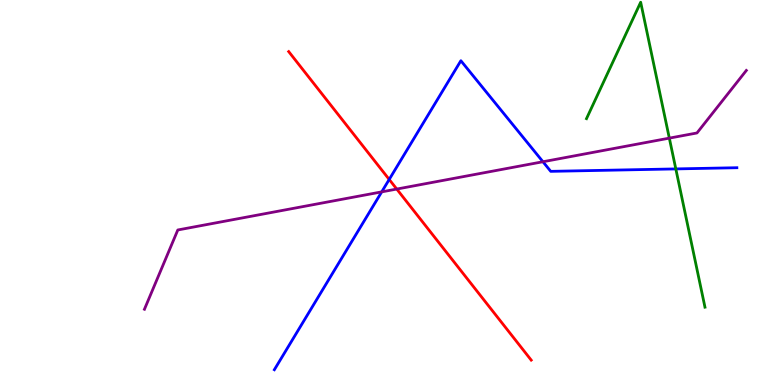[{'lines': ['blue', 'red'], 'intersections': [{'x': 5.02, 'y': 5.34}]}, {'lines': ['green', 'red'], 'intersections': []}, {'lines': ['purple', 'red'], 'intersections': [{'x': 5.12, 'y': 5.09}]}, {'lines': ['blue', 'green'], 'intersections': [{'x': 8.72, 'y': 5.61}]}, {'lines': ['blue', 'purple'], 'intersections': [{'x': 4.93, 'y': 5.02}, {'x': 7.01, 'y': 5.8}]}, {'lines': ['green', 'purple'], 'intersections': [{'x': 8.64, 'y': 6.41}]}]